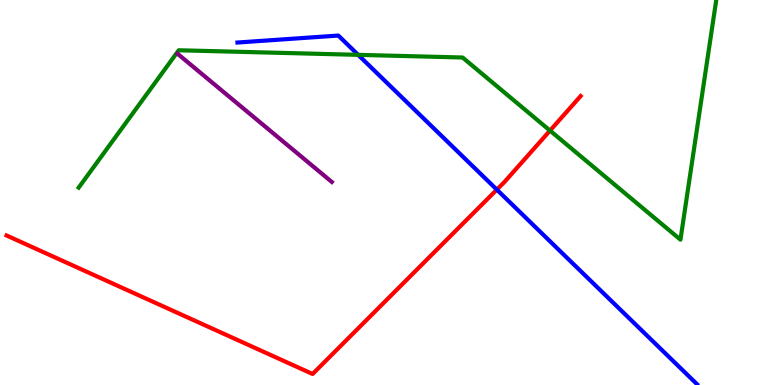[{'lines': ['blue', 'red'], 'intersections': [{'x': 6.41, 'y': 5.07}]}, {'lines': ['green', 'red'], 'intersections': [{'x': 7.1, 'y': 6.61}]}, {'lines': ['purple', 'red'], 'intersections': []}, {'lines': ['blue', 'green'], 'intersections': [{'x': 4.62, 'y': 8.58}]}, {'lines': ['blue', 'purple'], 'intersections': []}, {'lines': ['green', 'purple'], 'intersections': []}]